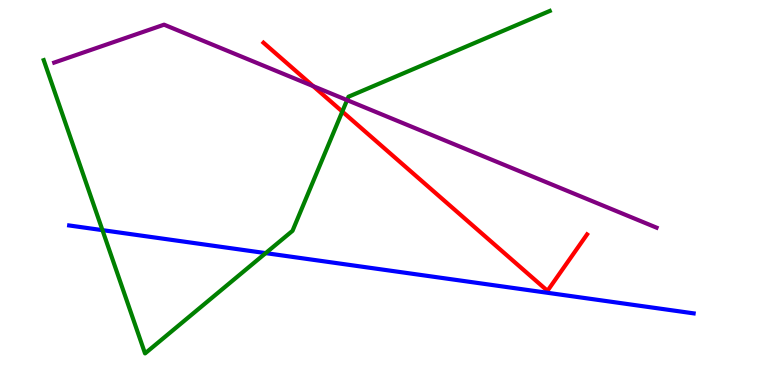[{'lines': ['blue', 'red'], 'intersections': []}, {'lines': ['green', 'red'], 'intersections': [{'x': 4.42, 'y': 7.1}]}, {'lines': ['purple', 'red'], 'intersections': [{'x': 4.04, 'y': 7.76}]}, {'lines': ['blue', 'green'], 'intersections': [{'x': 1.32, 'y': 4.02}, {'x': 3.43, 'y': 3.43}]}, {'lines': ['blue', 'purple'], 'intersections': []}, {'lines': ['green', 'purple'], 'intersections': [{'x': 4.48, 'y': 7.4}]}]